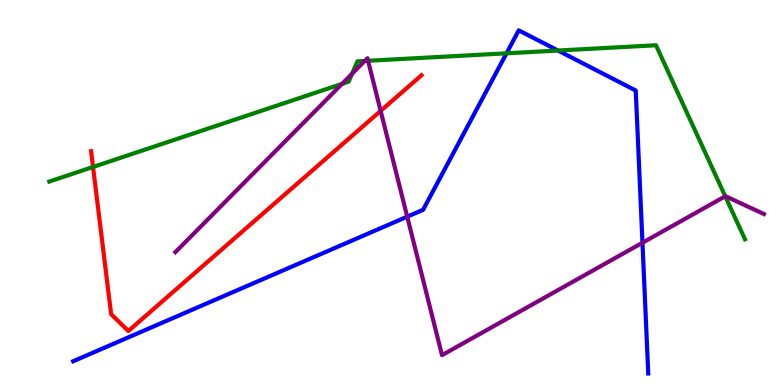[{'lines': ['blue', 'red'], 'intersections': []}, {'lines': ['green', 'red'], 'intersections': [{'x': 1.2, 'y': 5.66}]}, {'lines': ['purple', 'red'], 'intersections': [{'x': 4.91, 'y': 7.12}]}, {'lines': ['blue', 'green'], 'intersections': [{'x': 6.54, 'y': 8.62}, {'x': 7.2, 'y': 8.69}]}, {'lines': ['blue', 'purple'], 'intersections': [{'x': 5.25, 'y': 4.37}, {'x': 8.29, 'y': 3.7}]}, {'lines': ['green', 'purple'], 'intersections': [{'x': 4.41, 'y': 7.82}, {'x': 4.54, 'y': 8.08}, {'x': 4.71, 'y': 8.42}, {'x': 4.75, 'y': 8.42}, {'x': 9.36, 'y': 4.9}]}]